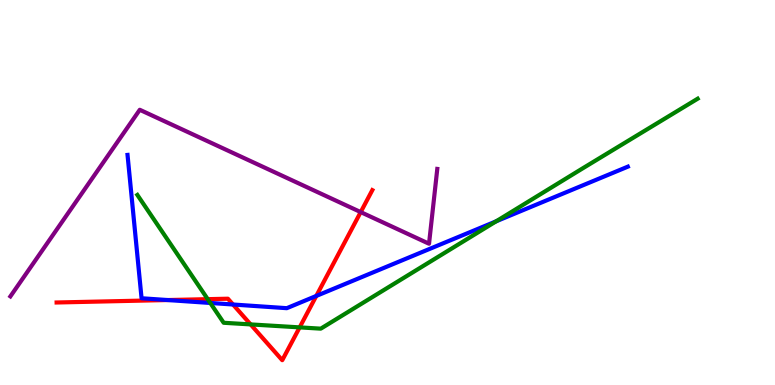[{'lines': ['blue', 'red'], 'intersections': [{'x': 2.16, 'y': 2.21}, {'x': 3.01, 'y': 2.09}, {'x': 4.08, 'y': 2.31}]}, {'lines': ['green', 'red'], 'intersections': [{'x': 2.68, 'y': 2.23}, {'x': 3.23, 'y': 1.57}, {'x': 3.87, 'y': 1.5}]}, {'lines': ['purple', 'red'], 'intersections': [{'x': 4.65, 'y': 4.49}]}, {'lines': ['blue', 'green'], 'intersections': [{'x': 2.71, 'y': 2.13}, {'x': 6.4, 'y': 4.25}]}, {'lines': ['blue', 'purple'], 'intersections': []}, {'lines': ['green', 'purple'], 'intersections': []}]